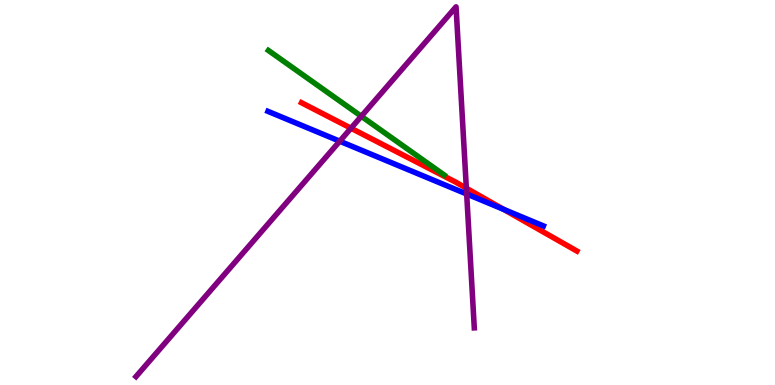[{'lines': ['blue', 'red'], 'intersections': [{'x': 6.5, 'y': 4.56}]}, {'lines': ['green', 'red'], 'intersections': []}, {'lines': ['purple', 'red'], 'intersections': [{'x': 4.53, 'y': 6.67}, {'x': 6.02, 'y': 5.11}]}, {'lines': ['blue', 'green'], 'intersections': []}, {'lines': ['blue', 'purple'], 'intersections': [{'x': 4.38, 'y': 6.33}, {'x': 6.02, 'y': 4.96}]}, {'lines': ['green', 'purple'], 'intersections': [{'x': 4.66, 'y': 6.98}]}]